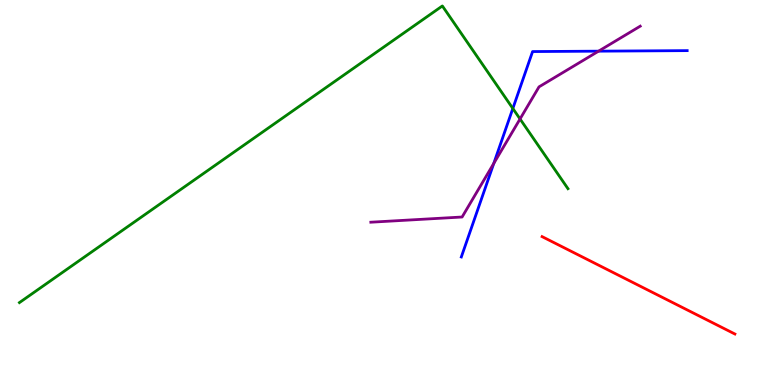[{'lines': ['blue', 'red'], 'intersections': []}, {'lines': ['green', 'red'], 'intersections': []}, {'lines': ['purple', 'red'], 'intersections': []}, {'lines': ['blue', 'green'], 'intersections': [{'x': 6.62, 'y': 7.18}]}, {'lines': ['blue', 'purple'], 'intersections': [{'x': 6.37, 'y': 5.76}, {'x': 7.72, 'y': 8.67}]}, {'lines': ['green', 'purple'], 'intersections': [{'x': 6.71, 'y': 6.91}]}]